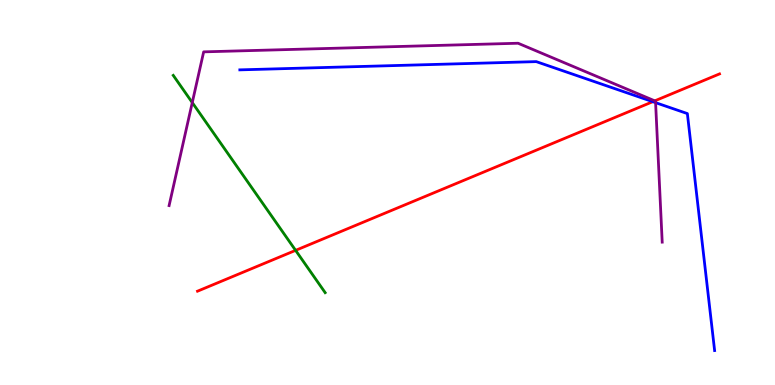[{'lines': ['blue', 'red'], 'intersections': [{'x': 8.42, 'y': 7.36}]}, {'lines': ['green', 'red'], 'intersections': [{'x': 3.81, 'y': 3.5}]}, {'lines': ['purple', 'red'], 'intersections': [{'x': 8.45, 'y': 7.38}]}, {'lines': ['blue', 'green'], 'intersections': []}, {'lines': ['blue', 'purple'], 'intersections': [{'x': 8.46, 'y': 7.33}]}, {'lines': ['green', 'purple'], 'intersections': [{'x': 2.48, 'y': 7.34}]}]